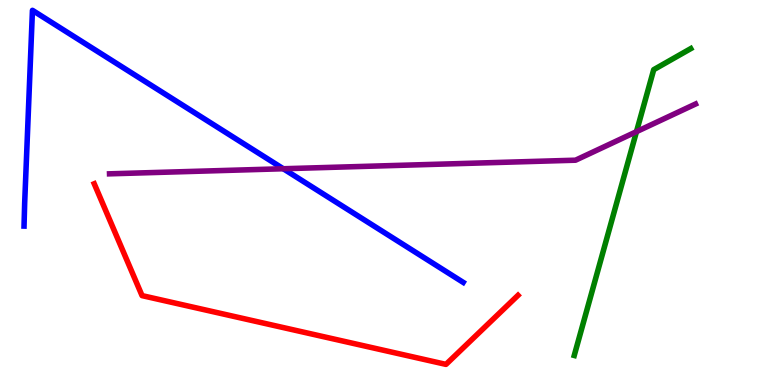[{'lines': ['blue', 'red'], 'intersections': []}, {'lines': ['green', 'red'], 'intersections': []}, {'lines': ['purple', 'red'], 'intersections': []}, {'lines': ['blue', 'green'], 'intersections': []}, {'lines': ['blue', 'purple'], 'intersections': [{'x': 3.66, 'y': 5.62}]}, {'lines': ['green', 'purple'], 'intersections': [{'x': 8.21, 'y': 6.58}]}]